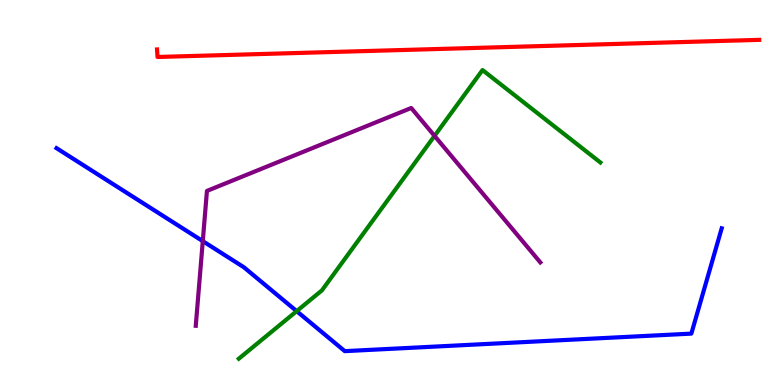[{'lines': ['blue', 'red'], 'intersections': []}, {'lines': ['green', 'red'], 'intersections': []}, {'lines': ['purple', 'red'], 'intersections': []}, {'lines': ['blue', 'green'], 'intersections': [{'x': 3.83, 'y': 1.92}]}, {'lines': ['blue', 'purple'], 'intersections': [{'x': 2.62, 'y': 3.74}]}, {'lines': ['green', 'purple'], 'intersections': [{'x': 5.61, 'y': 6.47}]}]